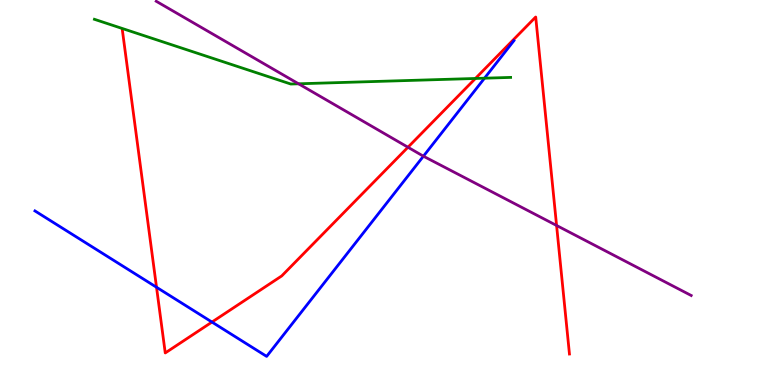[{'lines': ['blue', 'red'], 'intersections': [{'x': 2.02, 'y': 2.54}, {'x': 2.73, 'y': 1.63}]}, {'lines': ['green', 'red'], 'intersections': [{'x': 6.13, 'y': 7.96}]}, {'lines': ['purple', 'red'], 'intersections': [{'x': 5.26, 'y': 6.18}, {'x': 7.18, 'y': 4.14}]}, {'lines': ['blue', 'green'], 'intersections': [{'x': 6.25, 'y': 7.97}]}, {'lines': ['blue', 'purple'], 'intersections': [{'x': 5.46, 'y': 5.94}]}, {'lines': ['green', 'purple'], 'intersections': [{'x': 3.85, 'y': 7.82}]}]